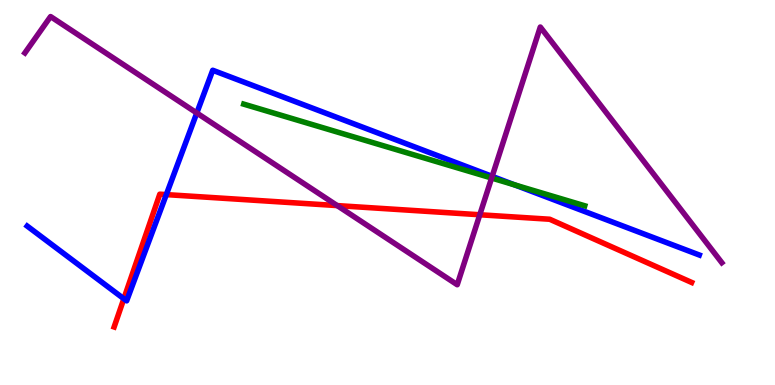[{'lines': ['blue', 'red'], 'intersections': [{'x': 1.6, 'y': 2.24}, {'x': 2.15, 'y': 4.95}]}, {'lines': ['green', 'red'], 'intersections': []}, {'lines': ['purple', 'red'], 'intersections': [{'x': 4.35, 'y': 4.66}, {'x': 6.19, 'y': 4.42}]}, {'lines': ['blue', 'green'], 'intersections': [{'x': 6.64, 'y': 5.2}]}, {'lines': ['blue', 'purple'], 'intersections': [{'x': 2.54, 'y': 7.07}, {'x': 6.35, 'y': 5.42}]}, {'lines': ['green', 'purple'], 'intersections': [{'x': 6.34, 'y': 5.38}]}]